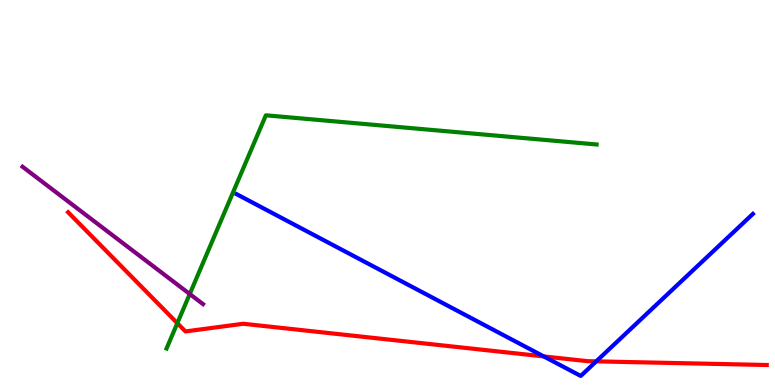[{'lines': ['blue', 'red'], 'intersections': [{'x': 7.02, 'y': 0.742}, {'x': 7.69, 'y': 0.614}]}, {'lines': ['green', 'red'], 'intersections': [{'x': 2.29, 'y': 1.61}]}, {'lines': ['purple', 'red'], 'intersections': []}, {'lines': ['blue', 'green'], 'intersections': []}, {'lines': ['blue', 'purple'], 'intersections': []}, {'lines': ['green', 'purple'], 'intersections': [{'x': 2.45, 'y': 2.36}]}]